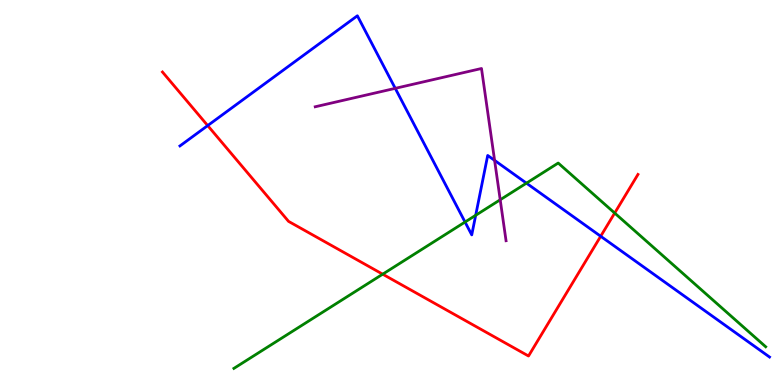[{'lines': ['blue', 'red'], 'intersections': [{'x': 2.68, 'y': 6.74}, {'x': 7.75, 'y': 3.86}]}, {'lines': ['green', 'red'], 'intersections': [{'x': 4.94, 'y': 2.88}, {'x': 7.93, 'y': 4.47}]}, {'lines': ['purple', 'red'], 'intersections': []}, {'lines': ['blue', 'green'], 'intersections': [{'x': 6.0, 'y': 4.23}, {'x': 6.14, 'y': 4.41}, {'x': 6.79, 'y': 5.24}]}, {'lines': ['blue', 'purple'], 'intersections': [{'x': 5.1, 'y': 7.71}, {'x': 6.38, 'y': 5.83}]}, {'lines': ['green', 'purple'], 'intersections': [{'x': 6.45, 'y': 4.81}]}]